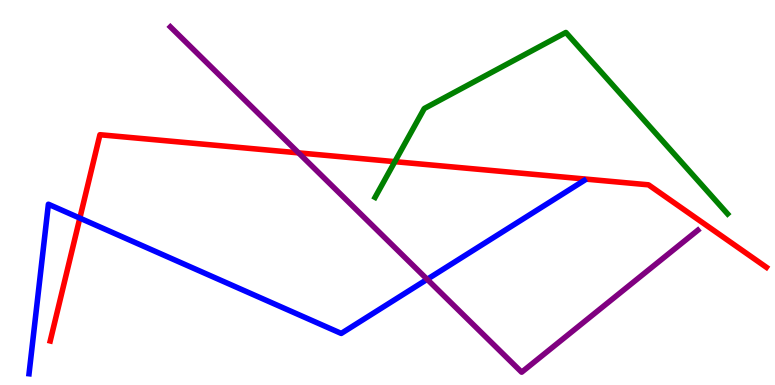[{'lines': ['blue', 'red'], 'intersections': [{'x': 1.03, 'y': 4.33}]}, {'lines': ['green', 'red'], 'intersections': [{'x': 5.09, 'y': 5.8}]}, {'lines': ['purple', 'red'], 'intersections': [{'x': 3.85, 'y': 6.03}]}, {'lines': ['blue', 'green'], 'intersections': []}, {'lines': ['blue', 'purple'], 'intersections': [{'x': 5.51, 'y': 2.75}]}, {'lines': ['green', 'purple'], 'intersections': []}]